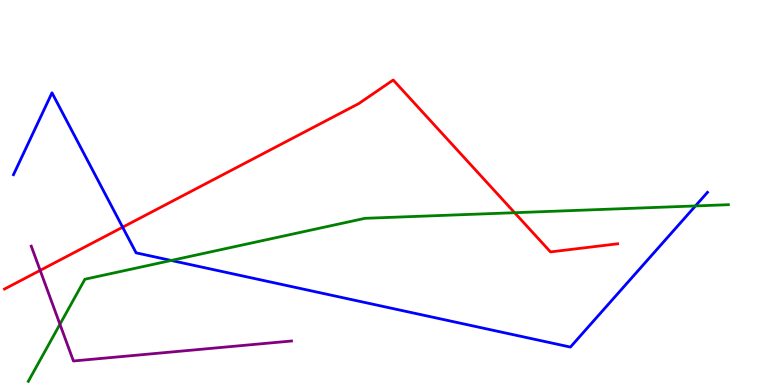[{'lines': ['blue', 'red'], 'intersections': [{'x': 1.58, 'y': 4.1}]}, {'lines': ['green', 'red'], 'intersections': [{'x': 6.64, 'y': 4.48}]}, {'lines': ['purple', 'red'], 'intersections': [{'x': 0.518, 'y': 2.98}]}, {'lines': ['blue', 'green'], 'intersections': [{'x': 2.21, 'y': 3.23}, {'x': 8.97, 'y': 4.65}]}, {'lines': ['blue', 'purple'], 'intersections': []}, {'lines': ['green', 'purple'], 'intersections': [{'x': 0.773, 'y': 1.58}]}]